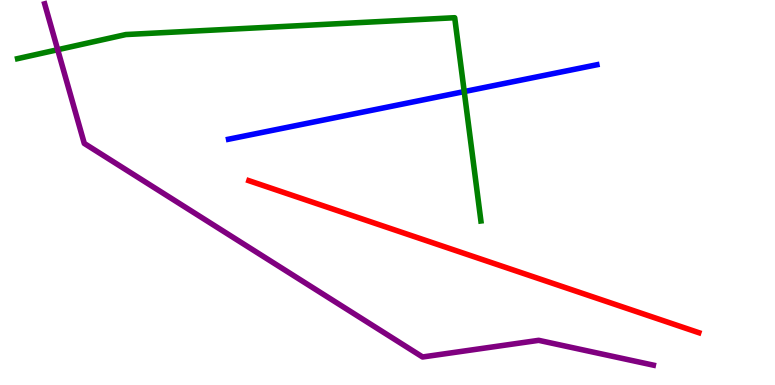[{'lines': ['blue', 'red'], 'intersections': []}, {'lines': ['green', 'red'], 'intersections': []}, {'lines': ['purple', 'red'], 'intersections': []}, {'lines': ['blue', 'green'], 'intersections': [{'x': 5.99, 'y': 7.62}]}, {'lines': ['blue', 'purple'], 'intersections': []}, {'lines': ['green', 'purple'], 'intersections': [{'x': 0.744, 'y': 8.71}]}]